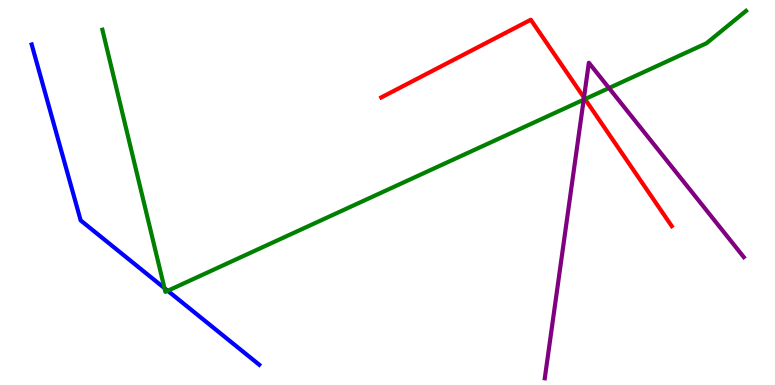[{'lines': ['blue', 'red'], 'intersections': []}, {'lines': ['green', 'red'], 'intersections': [{'x': 7.55, 'y': 7.43}]}, {'lines': ['purple', 'red'], 'intersections': [{'x': 7.54, 'y': 7.46}]}, {'lines': ['blue', 'green'], 'intersections': [{'x': 2.12, 'y': 2.52}, {'x': 2.16, 'y': 2.45}]}, {'lines': ['blue', 'purple'], 'intersections': []}, {'lines': ['green', 'purple'], 'intersections': [{'x': 7.53, 'y': 7.41}, {'x': 7.86, 'y': 7.71}]}]